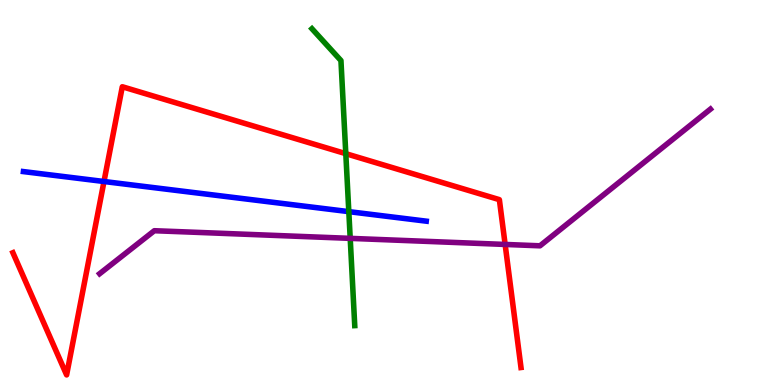[{'lines': ['blue', 'red'], 'intersections': [{'x': 1.34, 'y': 5.29}]}, {'lines': ['green', 'red'], 'intersections': [{'x': 4.46, 'y': 6.01}]}, {'lines': ['purple', 'red'], 'intersections': [{'x': 6.52, 'y': 3.65}]}, {'lines': ['blue', 'green'], 'intersections': [{'x': 4.5, 'y': 4.5}]}, {'lines': ['blue', 'purple'], 'intersections': []}, {'lines': ['green', 'purple'], 'intersections': [{'x': 4.52, 'y': 3.81}]}]